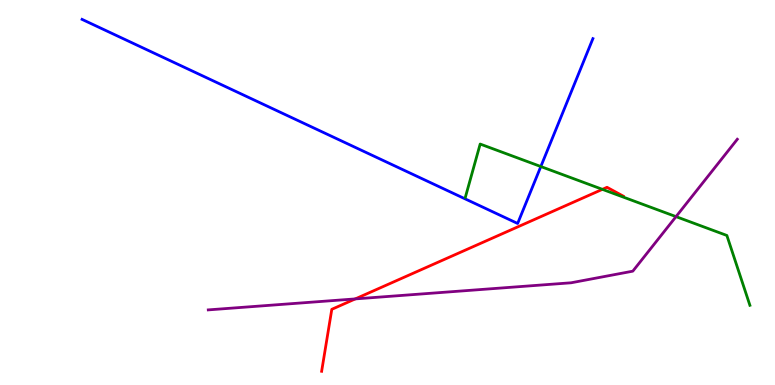[{'lines': ['blue', 'red'], 'intersections': []}, {'lines': ['green', 'red'], 'intersections': [{'x': 7.77, 'y': 5.08}]}, {'lines': ['purple', 'red'], 'intersections': [{'x': 4.58, 'y': 2.24}]}, {'lines': ['blue', 'green'], 'intersections': [{'x': 6.98, 'y': 5.67}]}, {'lines': ['blue', 'purple'], 'intersections': []}, {'lines': ['green', 'purple'], 'intersections': [{'x': 8.72, 'y': 4.37}]}]